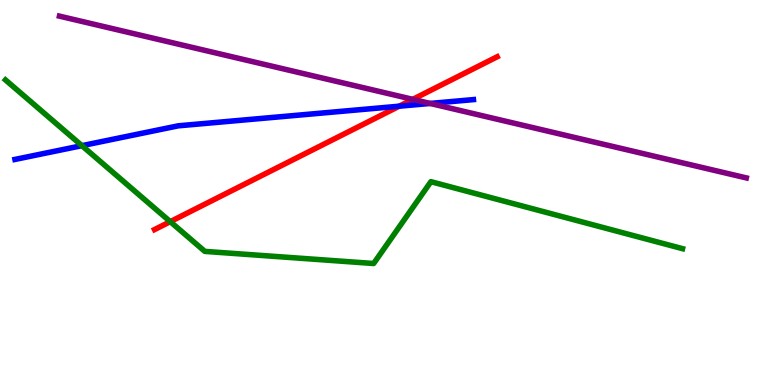[{'lines': ['blue', 'red'], 'intersections': [{'x': 5.15, 'y': 7.24}]}, {'lines': ['green', 'red'], 'intersections': [{'x': 2.2, 'y': 4.24}]}, {'lines': ['purple', 'red'], 'intersections': [{'x': 5.33, 'y': 7.42}]}, {'lines': ['blue', 'green'], 'intersections': [{'x': 1.06, 'y': 6.22}]}, {'lines': ['blue', 'purple'], 'intersections': [{'x': 5.55, 'y': 7.31}]}, {'lines': ['green', 'purple'], 'intersections': []}]